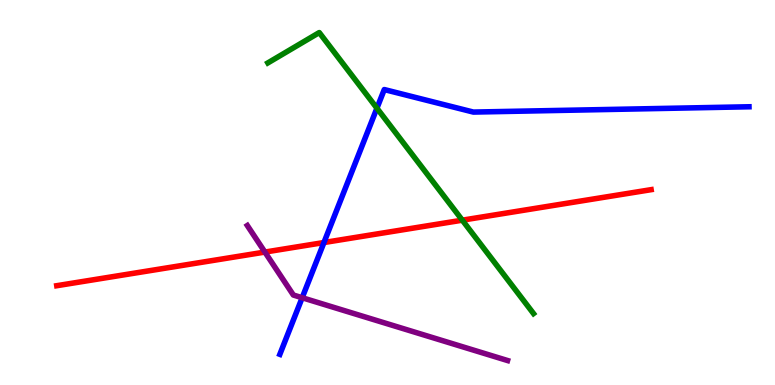[{'lines': ['blue', 'red'], 'intersections': [{'x': 4.18, 'y': 3.7}]}, {'lines': ['green', 'red'], 'intersections': [{'x': 5.97, 'y': 4.28}]}, {'lines': ['purple', 'red'], 'intersections': [{'x': 3.42, 'y': 3.45}]}, {'lines': ['blue', 'green'], 'intersections': [{'x': 4.86, 'y': 7.19}]}, {'lines': ['blue', 'purple'], 'intersections': [{'x': 3.9, 'y': 2.27}]}, {'lines': ['green', 'purple'], 'intersections': []}]